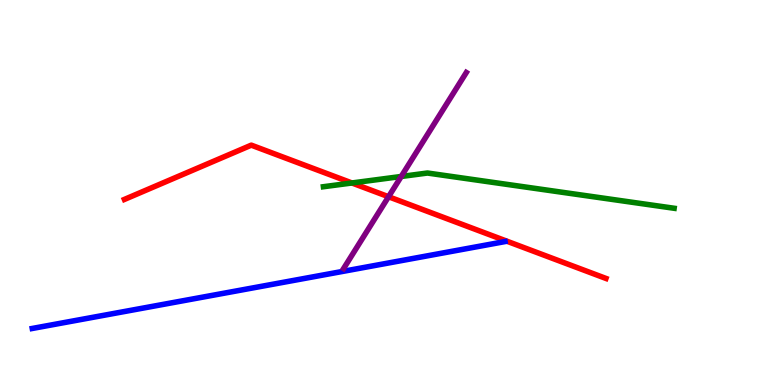[{'lines': ['blue', 'red'], 'intersections': []}, {'lines': ['green', 'red'], 'intersections': [{'x': 4.54, 'y': 5.25}]}, {'lines': ['purple', 'red'], 'intersections': [{'x': 5.01, 'y': 4.89}]}, {'lines': ['blue', 'green'], 'intersections': []}, {'lines': ['blue', 'purple'], 'intersections': []}, {'lines': ['green', 'purple'], 'intersections': [{'x': 5.18, 'y': 5.42}]}]